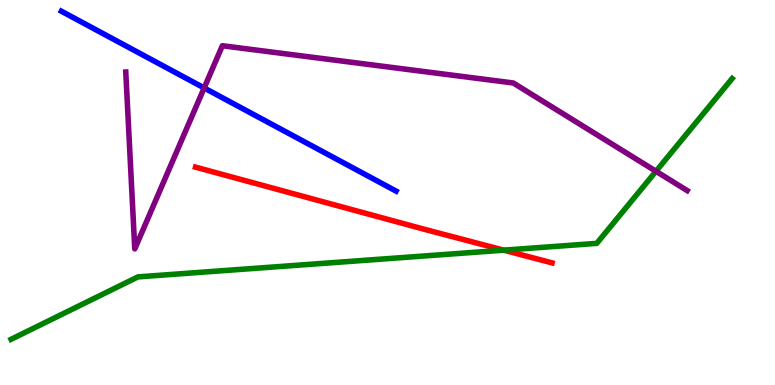[{'lines': ['blue', 'red'], 'intersections': []}, {'lines': ['green', 'red'], 'intersections': [{'x': 6.5, 'y': 3.5}]}, {'lines': ['purple', 'red'], 'intersections': []}, {'lines': ['blue', 'green'], 'intersections': []}, {'lines': ['blue', 'purple'], 'intersections': [{'x': 2.63, 'y': 7.72}]}, {'lines': ['green', 'purple'], 'intersections': [{'x': 8.46, 'y': 5.55}]}]